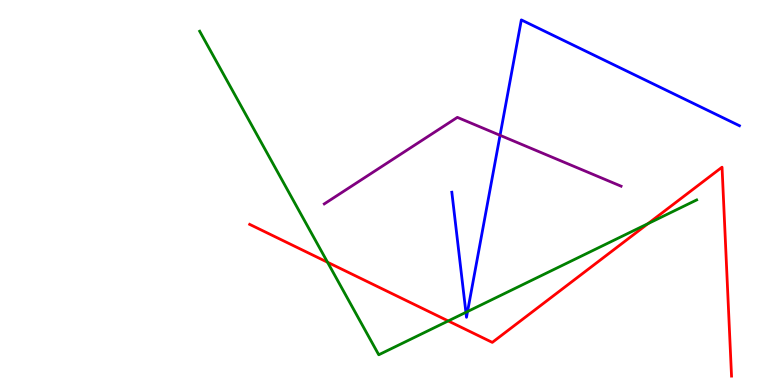[{'lines': ['blue', 'red'], 'intersections': []}, {'lines': ['green', 'red'], 'intersections': [{'x': 4.23, 'y': 3.19}, {'x': 5.78, 'y': 1.66}, {'x': 8.36, 'y': 4.19}]}, {'lines': ['purple', 'red'], 'intersections': []}, {'lines': ['blue', 'green'], 'intersections': [{'x': 6.01, 'y': 1.89}, {'x': 6.03, 'y': 1.91}]}, {'lines': ['blue', 'purple'], 'intersections': [{'x': 6.45, 'y': 6.49}]}, {'lines': ['green', 'purple'], 'intersections': []}]